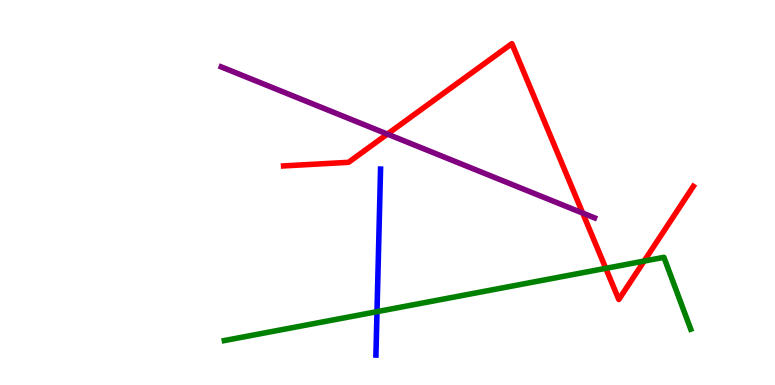[{'lines': ['blue', 'red'], 'intersections': []}, {'lines': ['green', 'red'], 'intersections': [{'x': 7.82, 'y': 3.03}, {'x': 8.31, 'y': 3.22}]}, {'lines': ['purple', 'red'], 'intersections': [{'x': 5.0, 'y': 6.52}, {'x': 7.52, 'y': 4.47}]}, {'lines': ['blue', 'green'], 'intersections': [{'x': 4.86, 'y': 1.91}]}, {'lines': ['blue', 'purple'], 'intersections': []}, {'lines': ['green', 'purple'], 'intersections': []}]